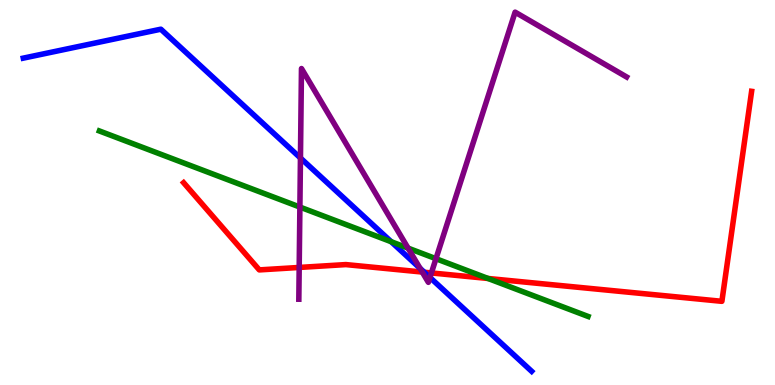[{'lines': ['blue', 'red'], 'intersections': [{'x': 5.47, 'y': 2.93}]}, {'lines': ['green', 'red'], 'intersections': [{'x': 6.3, 'y': 2.77}]}, {'lines': ['purple', 'red'], 'intersections': [{'x': 3.86, 'y': 3.05}, {'x': 5.45, 'y': 2.93}, {'x': 5.57, 'y': 2.91}]}, {'lines': ['blue', 'green'], 'intersections': [{'x': 5.05, 'y': 3.72}]}, {'lines': ['blue', 'purple'], 'intersections': [{'x': 3.88, 'y': 5.9}, {'x': 5.42, 'y': 3.03}, {'x': 5.55, 'y': 2.79}]}, {'lines': ['green', 'purple'], 'intersections': [{'x': 3.87, 'y': 4.62}, {'x': 5.27, 'y': 3.56}, {'x': 5.63, 'y': 3.28}]}]